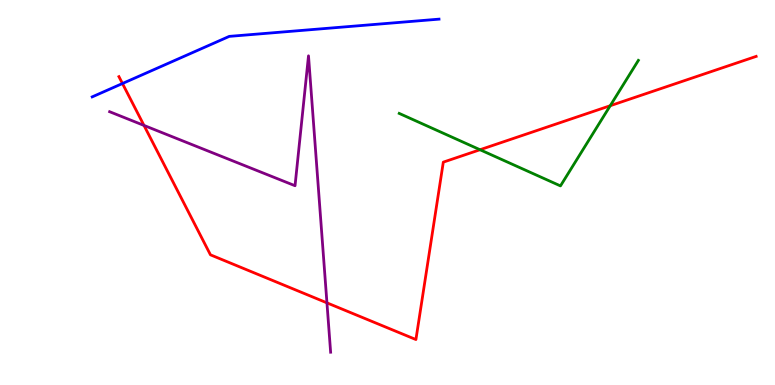[{'lines': ['blue', 'red'], 'intersections': [{'x': 1.58, 'y': 7.83}]}, {'lines': ['green', 'red'], 'intersections': [{'x': 6.19, 'y': 6.11}, {'x': 7.87, 'y': 7.25}]}, {'lines': ['purple', 'red'], 'intersections': [{'x': 1.86, 'y': 6.74}, {'x': 4.22, 'y': 2.13}]}, {'lines': ['blue', 'green'], 'intersections': []}, {'lines': ['blue', 'purple'], 'intersections': []}, {'lines': ['green', 'purple'], 'intersections': []}]